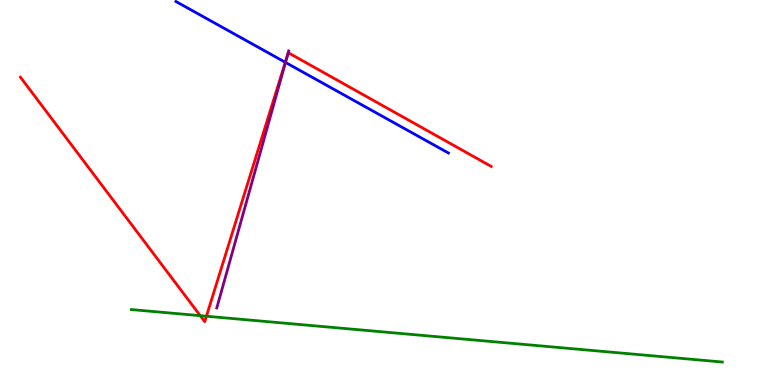[{'lines': ['blue', 'red'], 'intersections': [{'x': 3.68, 'y': 8.38}]}, {'lines': ['green', 'red'], 'intersections': [{'x': 2.58, 'y': 1.8}, {'x': 2.66, 'y': 1.79}]}, {'lines': ['purple', 'red'], 'intersections': [{'x': 3.71, 'y': 8.58}]}, {'lines': ['blue', 'green'], 'intersections': []}, {'lines': ['blue', 'purple'], 'intersections': [{'x': 3.68, 'y': 8.38}]}, {'lines': ['green', 'purple'], 'intersections': []}]